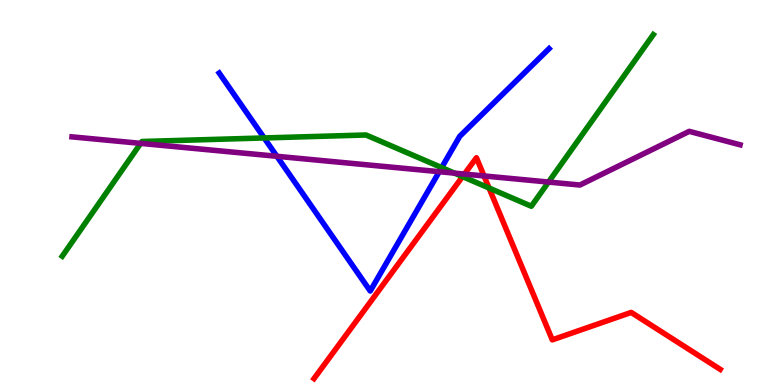[{'lines': ['blue', 'red'], 'intersections': []}, {'lines': ['green', 'red'], 'intersections': [{'x': 5.97, 'y': 5.41}, {'x': 6.31, 'y': 5.12}]}, {'lines': ['purple', 'red'], 'intersections': [{'x': 5.99, 'y': 5.48}, {'x': 6.25, 'y': 5.43}]}, {'lines': ['blue', 'green'], 'intersections': [{'x': 3.41, 'y': 6.42}, {'x': 5.7, 'y': 5.65}]}, {'lines': ['blue', 'purple'], 'intersections': [{'x': 3.57, 'y': 5.94}, {'x': 5.67, 'y': 5.54}]}, {'lines': ['green', 'purple'], 'intersections': [{'x': 1.81, 'y': 6.28}, {'x': 5.87, 'y': 5.5}, {'x': 7.08, 'y': 5.27}]}]